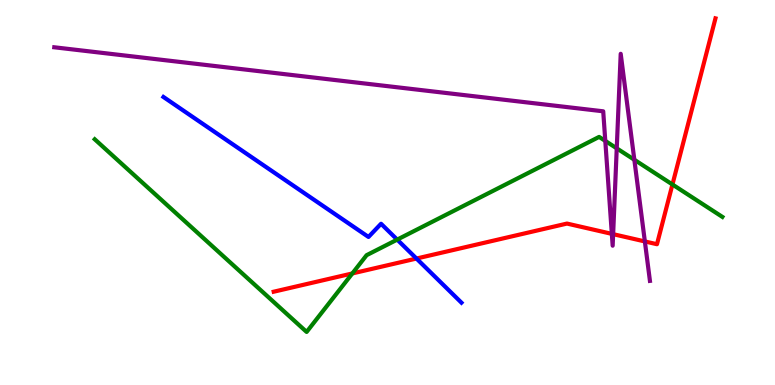[{'lines': ['blue', 'red'], 'intersections': [{'x': 5.37, 'y': 3.28}]}, {'lines': ['green', 'red'], 'intersections': [{'x': 4.55, 'y': 2.9}, {'x': 8.68, 'y': 5.21}]}, {'lines': ['purple', 'red'], 'intersections': [{'x': 7.89, 'y': 3.93}, {'x': 7.91, 'y': 3.92}, {'x': 8.32, 'y': 3.73}]}, {'lines': ['blue', 'green'], 'intersections': [{'x': 5.13, 'y': 3.78}]}, {'lines': ['blue', 'purple'], 'intersections': []}, {'lines': ['green', 'purple'], 'intersections': [{'x': 7.81, 'y': 6.34}, {'x': 7.96, 'y': 6.15}, {'x': 8.19, 'y': 5.85}]}]